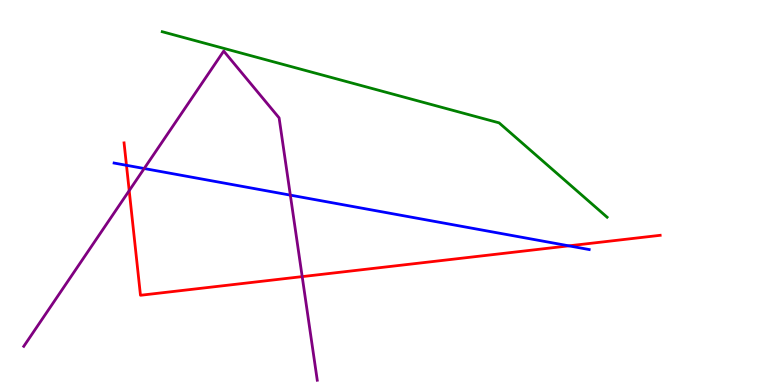[{'lines': ['blue', 'red'], 'intersections': [{'x': 1.63, 'y': 5.71}, {'x': 7.34, 'y': 3.61}]}, {'lines': ['green', 'red'], 'intersections': []}, {'lines': ['purple', 'red'], 'intersections': [{'x': 1.67, 'y': 5.05}, {'x': 3.9, 'y': 2.82}]}, {'lines': ['blue', 'green'], 'intersections': []}, {'lines': ['blue', 'purple'], 'intersections': [{'x': 1.86, 'y': 5.62}, {'x': 3.75, 'y': 4.93}]}, {'lines': ['green', 'purple'], 'intersections': []}]